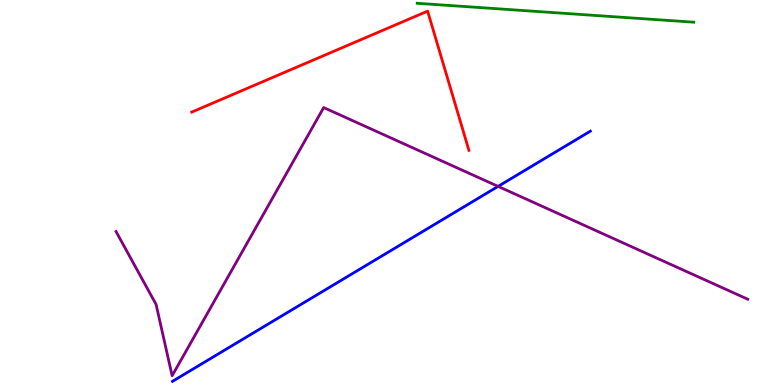[{'lines': ['blue', 'red'], 'intersections': []}, {'lines': ['green', 'red'], 'intersections': []}, {'lines': ['purple', 'red'], 'intersections': []}, {'lines': ['blue', 'green'], 'intersections': []}, {'lines': ['blue', 'purple'], 'intersections': [{'x': 6.43, 'y': 5.16}]}, {'lines': ['green', 'purple'], 'intersections': []}]